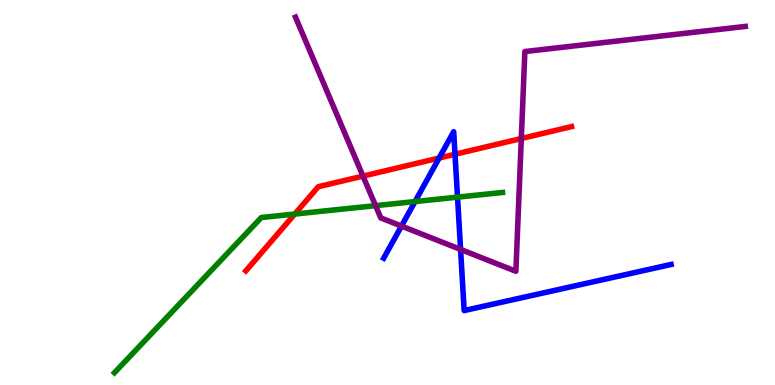[{'lines': ['blue', 'red'], 'intersections': [{'x': 5.67, 'y': 5.9}, {'x': 5.87, 'y': 5.99}]}, {'lines': ['green', 'red'], 'intersections': [{'x': 3.8, 'y': 4.44}]}, {'lines': ['purple', 'red'], 'intersections': [{'x': 4.68, 'y': 5.43}, {'x': 6.73, 'y': 6.4}]}, {'lines': ['blue', 'green'], 'intersections': [{'x': 5.36, 'y': 4.76}, {'x': 5.9, 'y': 4.88}]}, {'lines': ['blue', 'purple'], 'intersections': [{'x': 5.18, 'y': 4.13}, {'x': 5.94, 'y': 3.52}]}, {'lines': ['green', 'purple'], 'intersections': [{'x': 4.85, 'y': 4.66}]}]